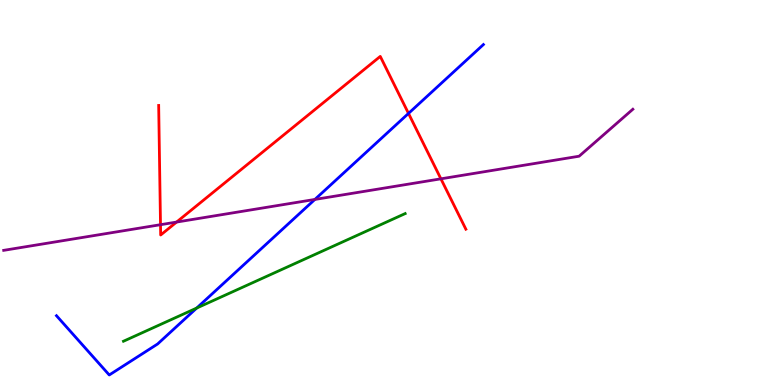[{'lines': ['blue', 'red'], 'intersections': [{'x': 5.27, 'y': 7.05}]}, {'lines': ['green', 'red'], 'intersections': []}, {'lines': ['purple', 'red'], 'intersections': [{'x': 2.07, 'y': 4.16}, {'x': 2.28, 'y': 4.23}, {'x': 5.69, 'y': 5.36}]}, {'lines': ['blue', 'green'], 'intersections': [{'x': 2.54, 'y': 2.0}]}, {'lines': ['blue', 'purple'], 'intersections': [{'x': 4.06, 'y': 4.82}]}, {'lines': ['green', 'purple'], 'intersections': []}]